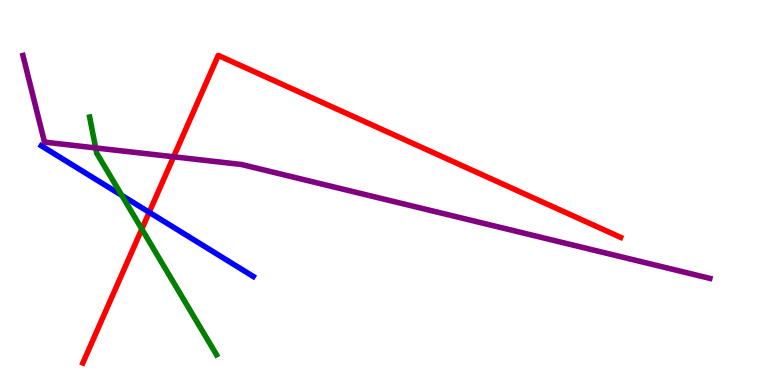[{'lines': ['blue', 'red'], 'intersections': [{'x': 1.93, 'y': 4.49}]}, {'lines': ['green', 'red'], 'intersections': [{'x': 1.83, 'y': 4.05}]}, {'lines': ['purple', 'red'], 'intersections': [{'x': 2.24, 'y': 5.93}]}, {'lines': ['blue', 'green'], 'intersections': [{'x': 1.57, 'y': 4.92}]}, {'lines': ['blue', 'purple'], 'intersections': []}, {'lines': ['green', 'purple'], 'intersections': [{'x': 1.23, 'y': 6.16}]}]